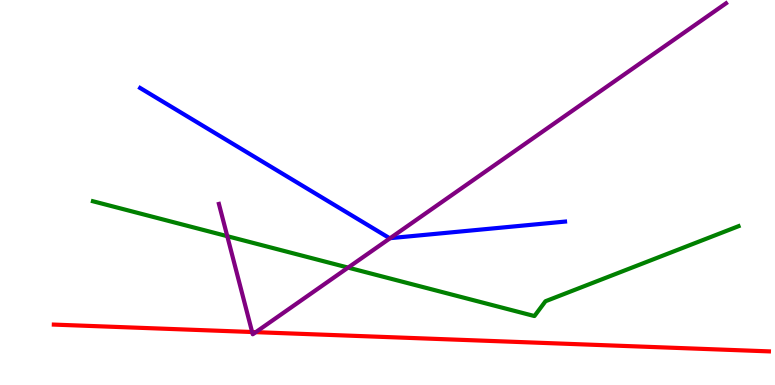[{'lines': ['blue', 'red'], 'intersections': []}, {'lines': ['green', 'red'], 'intersections': []}, {'lines': ['purple', 'red'], 'intersections': [{'x': 3.25, 'y': 1.38}, {'x': 3.3, 'y': 1.37}]}, {'lines': ['blue', 'green'], 'intersections': []}, {'lines': ['blue', 'purple'], 'intersections': [{'x': 5.03, 'y': 3.81}]}, {'lines': ['green', 'purple'], 'intersections': [{'x': 2.93, 'y': 3.87}, {'x': 4.49, 'y': 3.05}]}]